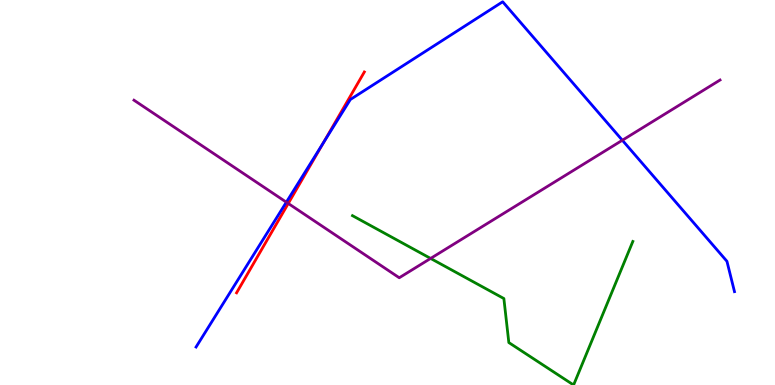[{'lines': ['blue', 'red'], 'intersections': [{'x': 4.17, 'y': 6.29}]}, {'lines': ['green', 'red'], 'intersections': []}, {'lines': ['purple', 'red'], 'intersections': [{'x': 3.72, 'y': 4.72}]}, {'lines': ['blue', 'green'], 'intersections': []}, {'lines': ['blue', 'purple'], 'intersections': [{'x': 3.69, 'y': 4.75}, {'x': 8.03, 'y': 6.36}]}, {'lines': ['green', 'purple'], 'intersections': [{'x': 5.56, 'y': 3.29}]}]